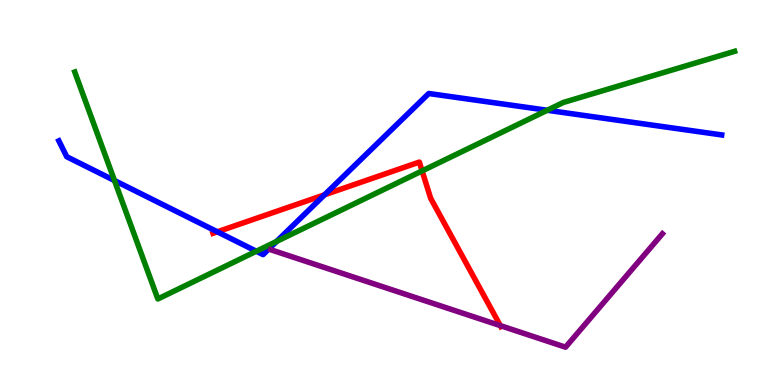[{'lines': ['blue', 'red'], 'intersections': [{'x': 2.8, 'y': 3.98}, {'x': 4.19, 'y': 4.94}]}, {'lines': ['green', 'red'], 'intersections': [{'x': 5.45, 'y': 5.56}]}, {'lines': ['purple', 'red'], 'intersections': [{'x': 6.46, 'y': 1.54}]}, {'lines': ['blue', 'green'], 'intersections': [{'x': 1.48, 'y': 5.31}, {'x': 3.31, 'y': 3.47}, {'x': 3.57, 'y': 3.73}, {'x': 7.06, 'y': 7.14}]}, {'lines': ['blue', 'purple'], 'intersections': []}, {'lines': ['green', 'purple'], 'intersections': []}]